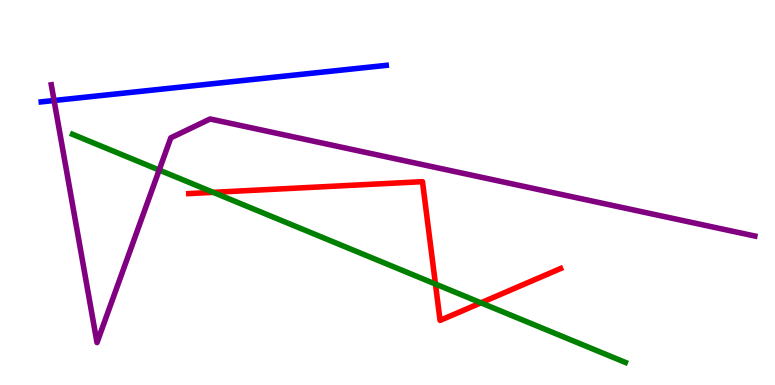[{'lines': ['blue', 'red'], 'intersections': []}, {'lines': ['green', 'red'], 'intersections': [{'x': 2.75, 'y': 5.0}, {'x': 5.62, 'y': 2.62}, {'x': 6.21, 'y': 2.13}]}, {'lines': ['purple', 'red'], 'intersections': []}, {'lines': ['blue', 'green'], 'intersections': []}, {'lines': ['blue', 'purple'], 'intersections': [{'x': 0.698, 'y': 7.39}]}, {'lines': ['green', 'purple'], 'intersections': [{'x': 2.05, 'y': 5.58}]}]